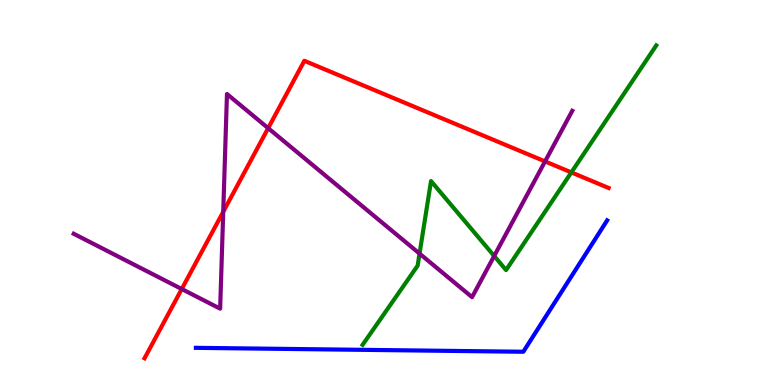[{'lines': ['blue', 'red'], 'intersections': []}, {'lines': ['green', 'red'], 'intersections': [{'x': 7.37, 'y': 5.52}]}, {'lines': ['purple', 'red'], 'intersections': [{'x': 2.35, 'y': 2.49}, {'x': 2.88, 'y': 4.5}, {'x': 3.46, 'y': 6.67}, {'x': 7.03, 'y': 5.81}]}, {'lines': ['blue', 'green'], 'intersections': []}, {'lines': ['blue', 'purple'], 'intersections': []}, {'lines': ['green', 'purple'], 'intersections': [{'x': 5.41, 'y': 3.41}, {'x': 6.38, 'y': 3.35}]}]